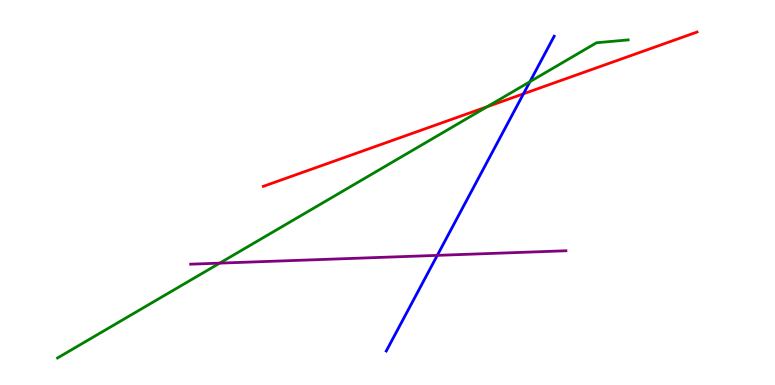[{'lines': ['blue', 'red'], 'intersections': [{'x': 6.75, 'y': 7.56}]}, {'lines': ['green', 'red'], 'intersections': [{'x': 6.29, 'y': 7.23}]}, {'lines': ['purple', 'red'], 'intersections': []}, {'lines': ['blue', 'green'], 'intersections': [{'x': 6.84, 'y': 7.88}]}, {'lines': ['blue', 'purple'], 'intersections': [{'x': 5.64, 'y': 3.37}]}, {'lines': ['green', 'purple'], 'intersections': [{'x': 2.83, 'y': 3.17}]}]